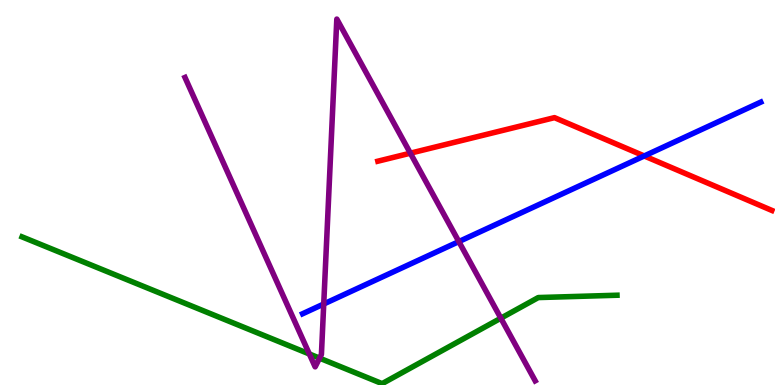[{'lines': ['blue', 'red'], 'intersections': [{'x': 8.31, 'y': 5.95}]}, {'lines': ['green', 'red'], 'intersections': []}, {'lines': ['purple', 'red'], 'intersections': [{'x': 5.29, 'y': 6.02}]}, {'lines': ['blue', 'green'], 'intersections': []}, {'lines': ['blue', 'purple'], 'intersections': [{'x': 4.18, 'y': 2.1}, {'x': 5.92, 'y': 3.72}]}, {'lines': ['green', 'purple'], 'intersections': [{'x': 3.99, 'y': 0.806}, {'x': 4.12, 'y': 0.698}, {'x': 6.46, 'y': 1.74}]}]